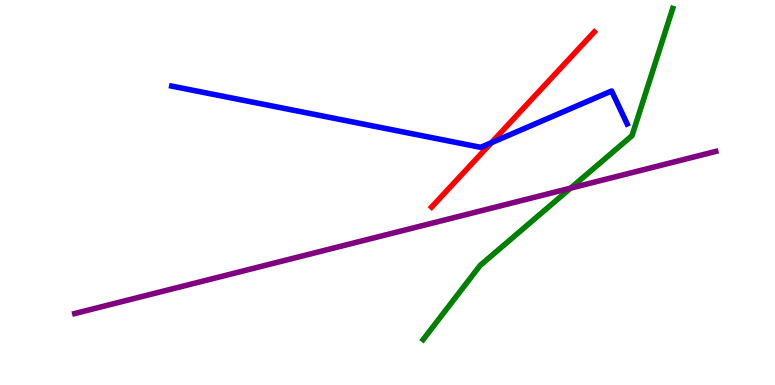[{'lines': ['blue', 'red'], 'intersections': [{'x': 6.34, 'y': 6.29}]}, {'lines': ['green', 'red'], 'intersections': []}, {'lines': ['purple', 'red'], 'intersections': []}, {'lines': ['blue', 'green'], 'intersections': []}, {'lines': ['blue', 'purple'], 'intersections': []}, {'lines': ['green', 'purple'], 'intersections': [{'x': 7.36, 'y': 5.11}]}]